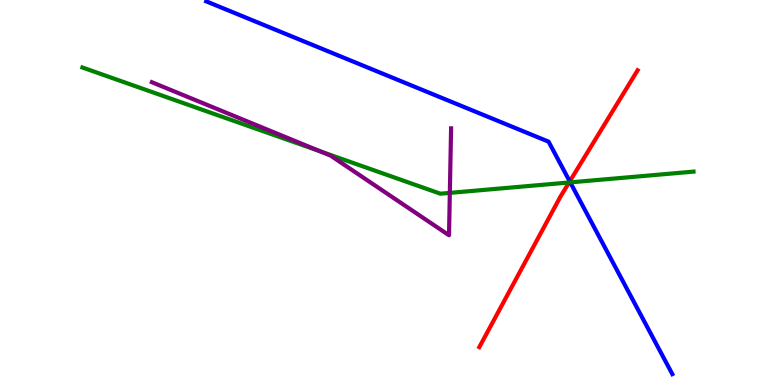[{'lines': ['blue', 'red'], 'intersections': [{'x': 7.35, 'y': 5.29}]}, {'lines': ['green', 'red'], 'intersections': [{'x': 7.34, 'y': 5.26}]}, {'lines': ['purple', 'red'], 'intersections': []}, {'lines': ['blue', 'green'], 'intersections': [{'x': 7.36, 'y': 5.26}]}, {'lines': ['blue', 'purple'], 'intersections': []}, {'lines': ['green', 'purple'], 'intersections': [{'x': 4.13, 'y': 6.07}, {'x': 5.8, 'y': 4.99}]}]